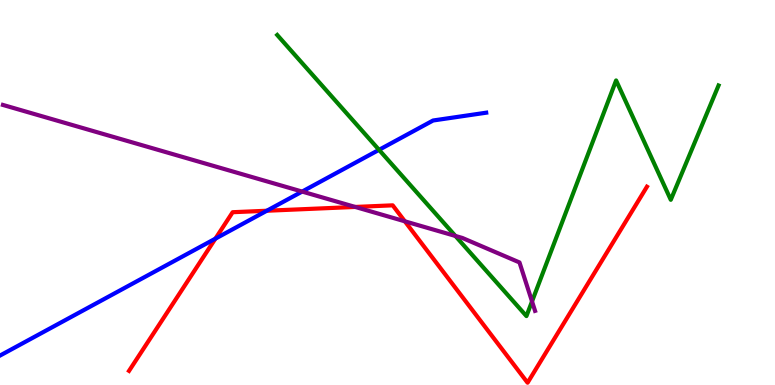[{'lines': ['blue', 'red'], 'intersections': [{'x': 2.78, 'y': 3.8}, {'x': 3.44, 'y': 4.53}]}, {'lines': ['green', 'red'], 'intersections': []}, {'lines': ['purple', 'red'], 'intersections': [{'x': 4.58, 'y': 4.62}, {'x': 5.22, 'y': 4.25}]}, {'lines': ['blue', 'green'], 'intersections': [{'x': 4.89, 'y': 6.11}]}, {'lines': ['blue', 'purple'], 'intersections': [{'x': 3.9, 'y': 5.02}]}, {'lines': ['green', 'purple'], 'intersections': [{'x': 5.88, 'y': 3.87}, {'x': 6.86, 'y': 2.17}]}]